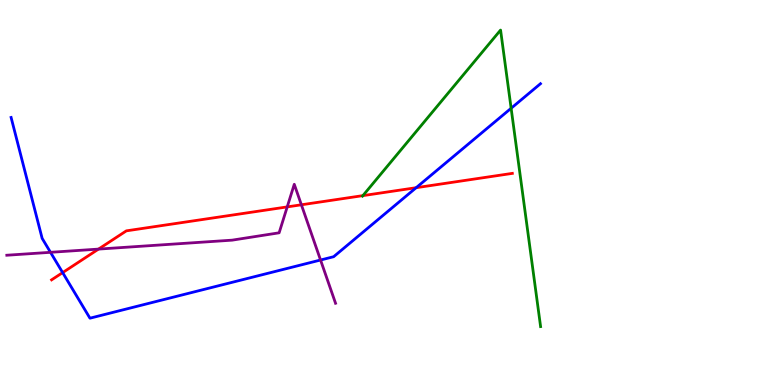[{'lines': ['blue', 'red'], 'intersections': [{'x': 0.808, 'y': 2.92}, {'x': 5.37, 'y': 5.12}]}, {'lines': ['green', 'red'], 'intersections': [{'x': 4.68, 'y': 4.92}]}, {'lines': ['purple', 'red'], 'intersections': [{'x': 1.27, 'y': 3.53}, {'x': 3.71, 'y': 4.63}, {'x': 3.89, 'y': 4.68}]}, {'lines': ['blue', 'green'], 'intersections': [{'x': 6.6, 'y': 7.19}]}, {'lines': ['blue', 'purple'], 'intersections': [{'x': 0.652, 'y': 3.45}, {'x': 4.14, 'y': 3.25}]}, {'lines': ['green', 'purple'], 'intersections': []}]